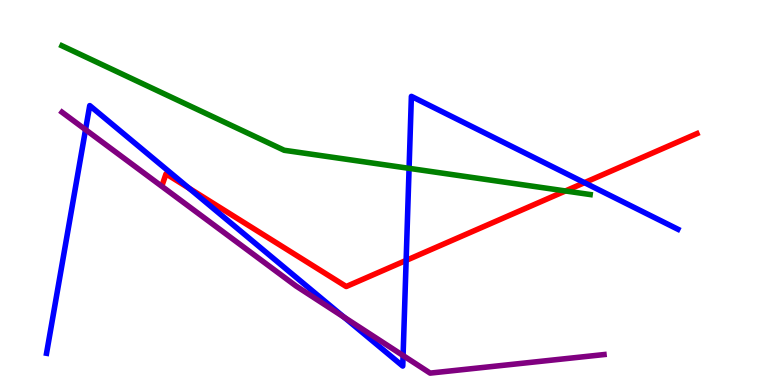[{'lines': ['blue', 'red'], 'intersections': [{'x': 2.44, 'y': 5.11}, {'x': 5.24, 'y': 3.24}, {'x': 7.54, 'y': 5.26}]}, {'lines': ['green', 'red'], 'intersections': [{'x': 7.3, 'y': 5.04}]}, {'lines': ['purple', 'red'], 'intersections': []}, {'lines': ['blue', 'green'], 'intersections': [{'x': 5.28, 'y': 5.63}]}, {'lines': ['blue', 'purple'], 'intersections': [{'x': 1.1, 'y': 6.63}, {'x': 4.44, 'y': 1.76}, {'x': 5.2, 'y': 0.765}]}, {'lines': ['green', 'purple'], 'intersections': []}]